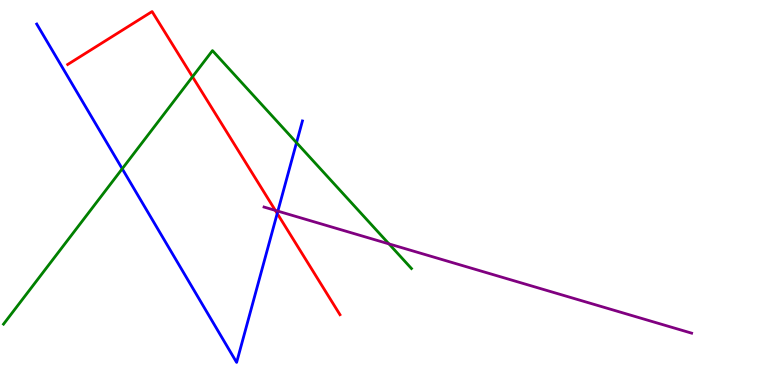[{'lines': ['blue', 'red'], 'intersections': [{'x': 3.58, 'y': 4.46}]}, {'lines': ['green', 'red'], 'intersections': [{'x': 2.48, 'y': 8.01}]}, {'lines': ['purple', 'red'], 'intersections': [{'x': 3.55, 'y': 4.54}]}, {'lines': ['blue', 'green'], 'intersections': [{'x': 1.58, 'y': 5.62}, {'x': 3.83, 'y': 6.29}]}, {'lines': ['blue', 'purple'], 'intersections': [{'x': 3.59, 'y': 4.52}]}, {'lines': ['green', 'purple'], 'intersections': [{'x': 5.02, 'y': 3.67}]}]